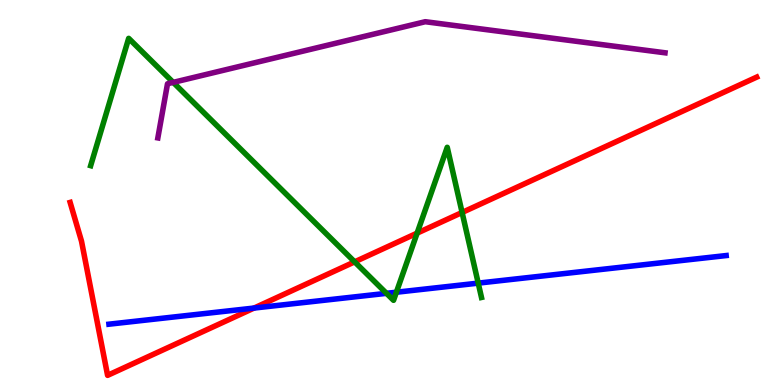[{'lines': ['blue', 'red'], 'intersections': [{'x': 3.28, 'y': 2.0}]}, {'lines': ['green', 'red'], 'intersections': [{'x': 4.58, 'y': 3.2}, {'x': 5.38, 'y': 3.94}, {'x': 5.96, 'y': 4.48}]}, {'lines': ['purple', 'red'], 'intersections': []}, {'lines': ['blue', 'green'], 'intersections': [{'x': 4.99, 'y': 2.38}, {'x': 5.11, 'y': 2.41}, {'x': 6.17, 'y': 2.65}]}, {'lines': ['blue', 'purple'], 'intersections': []}, {'lines': ['green', 'purple'], 'intersections': [{'x': 2.23, 'y': 7.86}]}]